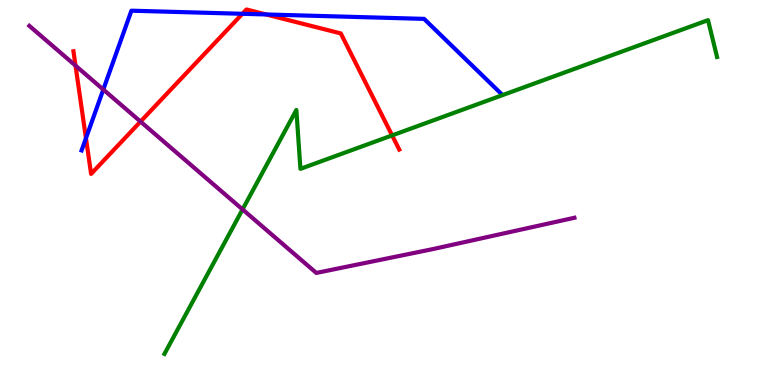[{'lines': ['blue', 'red'], 'intersections': [{'x': 1.11, 'y': 6.41}, {'x': 3.13, 'y': 9.64}, {'x': 3.43, 'y': 9.62}]}, {'lines': ['green', 'red'], 'intersections': [{'x': 5.06, 'y': 6.48}]}, {'lines': ['purple', 'red'], 'intersections': [{'x': 0.974, 'y': 8.3}, {'x': 1.81, 'y': 6.84}]}, {'lines': ['blue', 'green'], 'intersections': []}, {'lines': ['blue', 'purple'], 'intersections': [{'x': 1.33, 'y': 7.67}]}, {'lines': ['green', 'purple'], 'intersections': [{'x': 3.13, 'y': 4.56}]}]